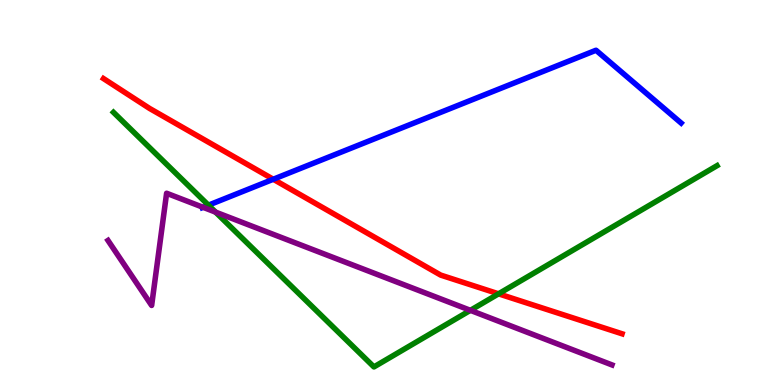[{'lines': ['blue', 'red'], 'intersections': [{'x': 3.53, 'y': 5.34}]}, {'lines': ['green', 'red'], 'intersections': [{'x': 6.43, 'y': 2.37}]}, {'lines': ['purple', 'red'], 'intersections': []}, {'lines': ['blue', 'green'], 'intersections': [{'x': 2.69, 'y': 4.67}]}, {'lines': ['blue', 'purple'], 'intersections': [{'x': 2.62, 'y': 4.62}]}, {'lines': ['green', 'purple'], 'intersections': [{'x': 2.78, 'y': 4.49}, {'x': 6.07, 'y': 1.94}]}]